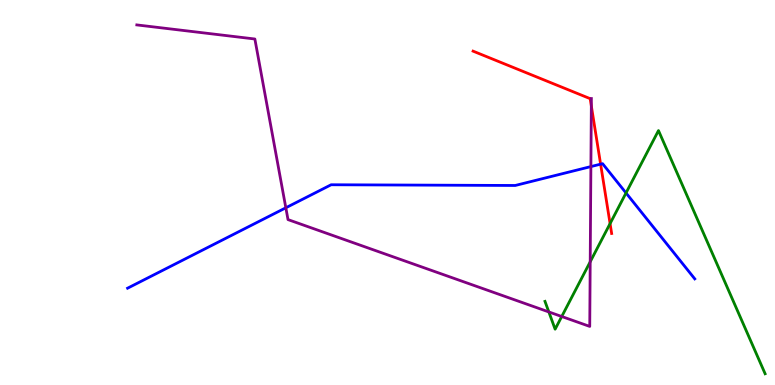[{'lines': ['blue', 'red'], 'intersections': [{'x': 7.75, 'y': 5.74}]}, {'lines': ['green', 'red'], 'intersections': [{'x': 7.87, 'y': 4.19}]}, {'lines': ['purple', 'red'], 'intersections': [{'x': 7.63, 'y': 7.25}]}, {'lines': ['blue', 'green'], 'intersections': [{'x': 8.08, 'y': 4.99}]}, {'lines': ['blue', 'purple'], 'intersections': [{'x': 3.69, 'y': 4.6}, {'x': 7.62, 'y': 5.67}]}, {'lines': ['green', 'purple'], 'intersections': [{'x': 7.08, 'y': 1.9}, {'x': 7.25, 'y': 1.78}, {'x': 7.62, 'y': 3.2}]}]